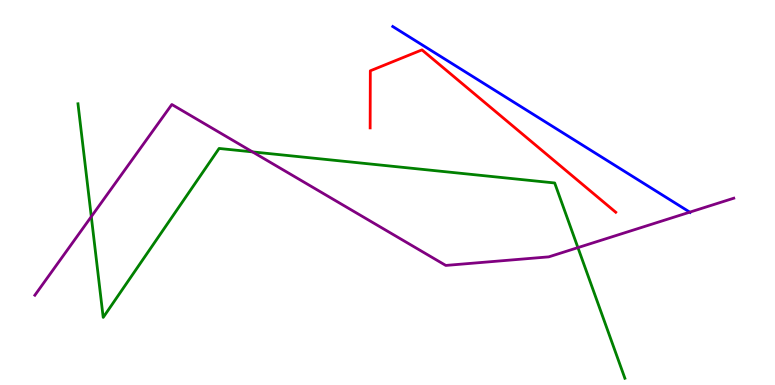[{'lines': ['blue', 'red'], 'intersections': []}, {'lines': ['green', 'red'], 'intersections': []}, {'lines': ['purple', 'red'], 'intersections': []}, {'lines': ['blue', 'green'], 'intersections': []}, {'lines': ['blue', 'purple'], 'intersections': [{'x': 8.9, 'y': 4.49}]}, {'lines': ['green', 'purple'], 'intersections': [{'x': 1.18, 'y': 4.37}, {'x': 3.26, 'y': 6.05}, {'x': 7.46, 'y': 3.57}]}]